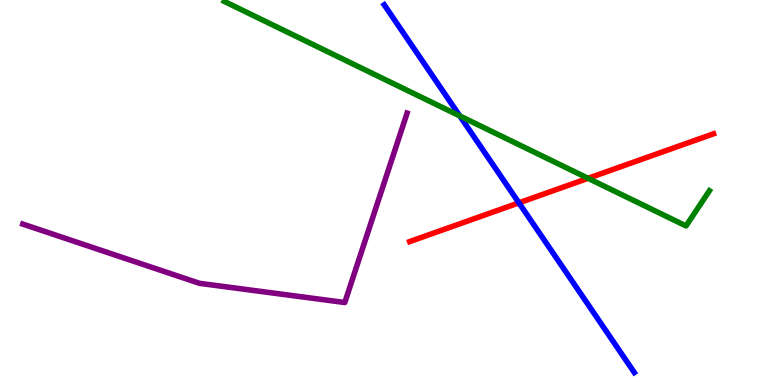[{'lines': ['blue', 'red'], 'intersections': [{'x': 6.7, 'y': 4.73}]}, {'lines': ['green', 'red'], 'intersections': [{'x': 7.59, 'y': 5.37}]}, {'lines': ['purple', 'red'], 'intersections': []}, {'lines': ['blue', 'green'], 'intersections': [{'x': 5.93, 'y': 6.99}]}, {'lines': ['blue', 'purple'], 'intersections': []}, {'lines': ['green', 'purple'], 'intersections': []}]